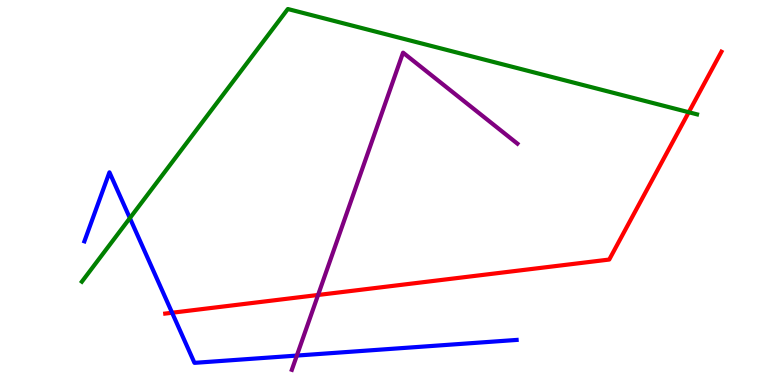[{'lines': ['blue', 'red'], 'intersections': [{'x': 2.22, 'y': 1.88}]}, {'lines': ['green', 'red'], 'intersections': [{'x': 8.89, 'y': 7.08}]}, {'lines': ['purple', 'red'], 'intersections': [{'x': 4.1, 'y': 2.34}]}, {'lines': ['blue', 'green'], 'intersections': [{'x': 1.68, 'y': 4.33}]}, {'lines': ['blue', 'purple'], 'intersections': [{'x': 3.83, 'y': 0.764}]}, {'lines': ['green', 'purple'], 'intersections': []}]